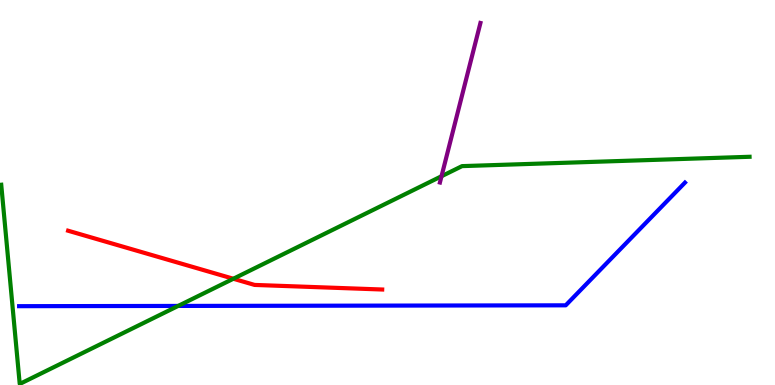[{'lines': ['blue', 'red'], 'intersections': []}, {'lines': ['green', 'red'], 'intersections': [{'x': 3.01, 'y': 2.76}]}, {'lines': ['purple', 'red'], 'intersections': []}, {'lines': ['blue', 'green'], 'intersections': [{'x': 2.3, 'y': 2.05}]}, {'lines': ['blue', 'purple'], 'intersections': []}, {'lines': ['green', 'purple'], 'intersections': [{'x': 5.7, 'y': 5.42}]}]